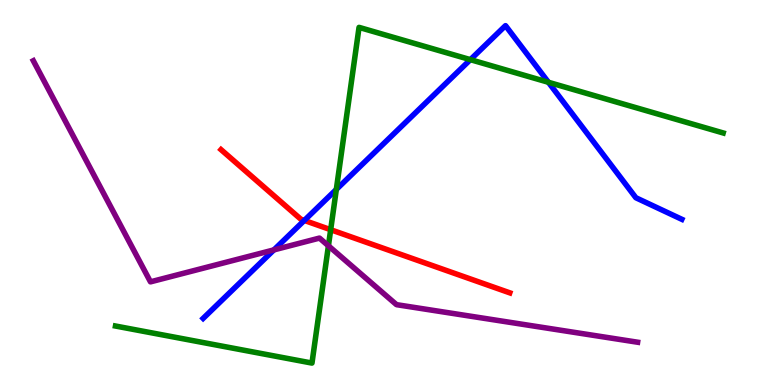[{'lines': ['blue', 'red'], 'intersections': [{'x': 3.93, 'y': 4.27}]}, {'lines': ['green', 'red'], 'intersections': [{'x': 4.27, 'y': 4.03}]}, {'lines': ['purple', 'red'], 'intersections': []}, {'lines': ['blue', 'green'], 'intersections': [{'x': 4.34, 'y': 5.08}, {'x': 6.07, 'y': 8.45}, {'x': 7.08, 'y': 7.86}]}, {'lines': ['blue', 'purple'], 'intersections': [{'x': 3.53, 'y': 3.51}]}, {'lines': ['green', 'purple'], 'intersections': [{'x': 4.24, 'y': 3.62}]}]